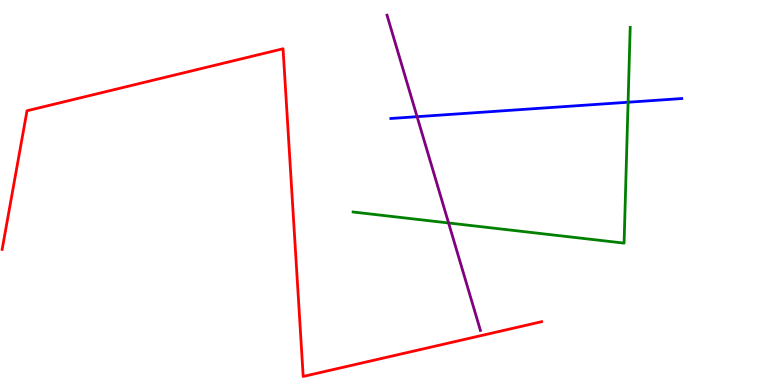[{'lines': ['blue', 'red'], 'intersections': []}, {'lines': ['green', 'red'], 'intersections': []}, {'lines': ['purple', 'red'], 'intersections': []}, {'lines': ['blue', 'green'], 'intersections': [{'x': 8.1, 'y': 7.34}]}, {'lines': ['blue', 'purple'], 'intersections': [{'x': 5.38, 'y': 6.97}]}, {'lines': ['green', 'purple'], 'intersections': [{'x': 5.79, 'y': 4.21}]}]